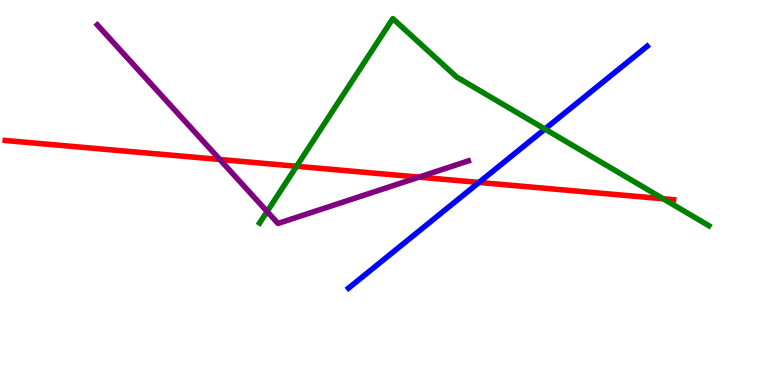[{'lines': ['blue', 'red'], 'intersections': [{'x': 6.18, 'y': 5.26}]}, {'lines': ['green', 'red'], 'intersections': [{'x': 3.83, 'y': 5.68}, {'x': 8.56, 'y': 4.84}]}, {'lines': ['purple', 'red'], 'intersections': [{'x': 2.84, 'y': 5.86}, {'x': 5.41, 'y': 5.4}]}, {'lines': ['blue', 'green'], 'intersections': [{'x': 7.03, 'y': 6.65}]}, {'lines': ['blue', 'purple'], 'intersections': []}, {'lines': ['green', 'purple'], 'intersections': [{'x': 3.45, 'y': 4.51}]}]